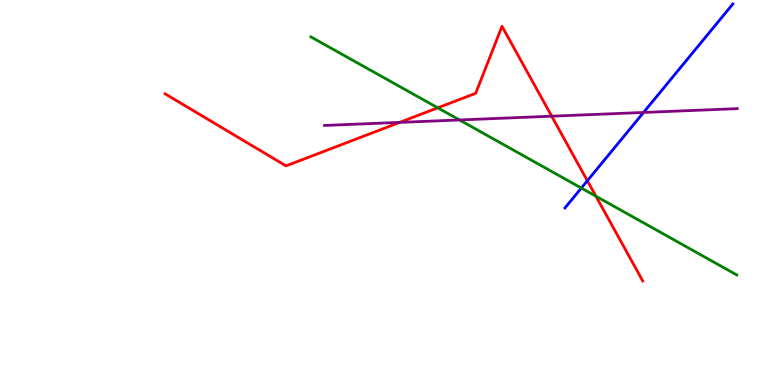[{'lines': ['blue', 'red'], 'intersections': [{'x': 7.58, 'y': 5.31}]}, {'lines': ['green', 'red'], 'intersections': [{'x': 5.65, 'y': 7.2}, {'x': 7.69, 'y': 4.9}]}, {'lines': ['purple', 'red'], 'intersections': [{'x': 5.16, 'y': 6.82}, {'x': 7.12, 'y': 6.98}]}, {'lines': ['blue', 'green'], 'intersections': [{'x': 7.5, 'y': 5.12}]}, {'lines': ['blue', 'purple'], 'intersections': [{'x': 8.3, 'y': 7.08}]}, {'lines': ['green', 'purple'], 'intersections': [{'x': 5.93, 'y': 6.88}]}]